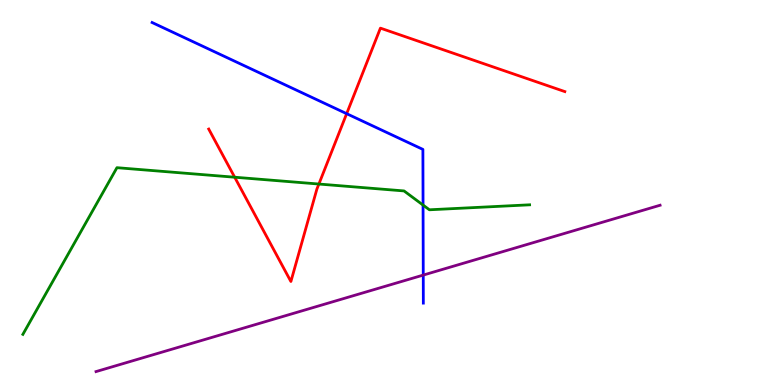[{'lines': ['blue', 'red'], 'intersections': [{'x': 4.47, 'y': 7.05}]}, {'lines': ['green', 'red'], 'intersections': [{'x': 3.03, 'y': 5.4}, {'x': 4.11, 'y': 5.22}]}, {'lines': ['purple', 'red'], 'intersections': []}, {'lines': ['blue', 'green'], 'intersections': [{'x': 5.46, 'y': 4.67}]}, {'lines': ['blue', 'purple'], 'intersections': [{'x': 5.46, 'y': 2.85}]}, {'lines': ['green', 'purple'], 'intersections': []}]